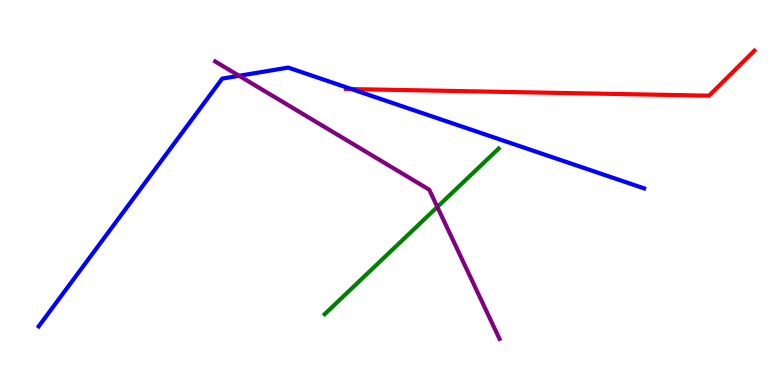[{'lines': ['blue', 'red'], 'intersections': [{'x': 4.54, 'y': 7.69}]}, {'lines': ['green', 'red'], 'intersections': []}, {'lines': ['purple', 'red'], 'intersections': []}, {'lines': ['blue', 'green'], 'intersections': []}, {'lines': ['blue', 'purple'], 'intersections': [{'x': 3.09, 'y': 8.03}]}, {'lines': ['green', 'purple'], 'intersections': [{'x': 5.64, 'y': 4.62}]}]